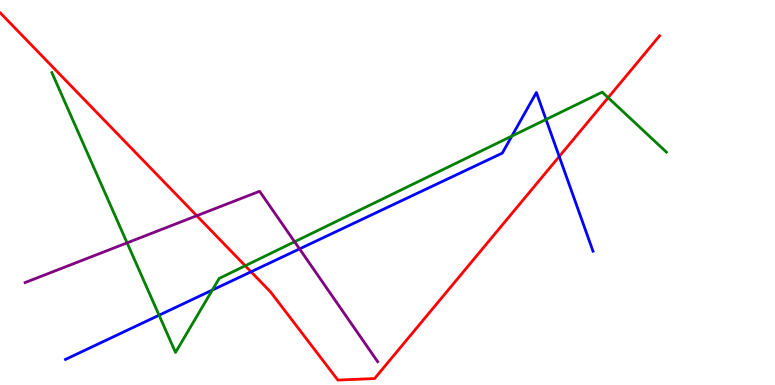[{'lines': ['blue', 'red'], 'intersections': [{'x': 3.24, 'y': 2.94}, {'x': 7.22, 'y': 5.93}]}, {'lines': ['green', 'red'], 'intersections': [{'x': 3.16, 'y': 3.1}, {'x': 7.85, 'y': 7.46}]}, {'lines': ['purple', 'red'], 'intersections': [{'x': 2.54, 'y': 4.4}]}, {'lines': ['blue', 'green'], 'intersections': [{'x': 2.05, 'y': 1.81}, {'x': 2.74, 'y': 2.47}, {'x': 6.6, 'y': 6.47}, {'x': 7.05, 'y': 6.9}]}, {'lines': ['blue', 'purple'], 'intersections': [{'x': 3.86, 'y': 3.54}]}, {'lines': ['green', 'purple'], 'intersections': [{'x': 1.64, 'y': 3.69}, {'x': 3.8, 'y': 3.72}]}]